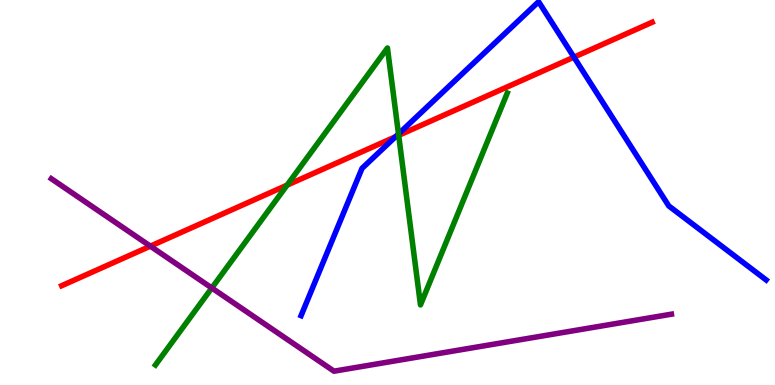[{'lines': ['blue', 'red'], 'intersections': [{'x': 5.1, 'y': 6.45}, {'x': 7.41, 'y': 8.52}]}, {'lines': ['green', 'red'], 'intersections': [{'x': 3.7, 'y': 5.19}, {'x': 5.14, 'y': 6.48}]}, {'lines': ['purple', 'red'], 'intersections': [{'x': 1.94, 'y': 3.61}]}, {'lines': ['blue', 'green'], 'intersections': [{'x': 5.14, 'y': 6.52}]}, {'lines': ['blue', 'purple'], 'intersections': []}, {'lines': ['green', 'purple'], 'intersections': [{'x': 2.73, 'y': 2.52}]}]